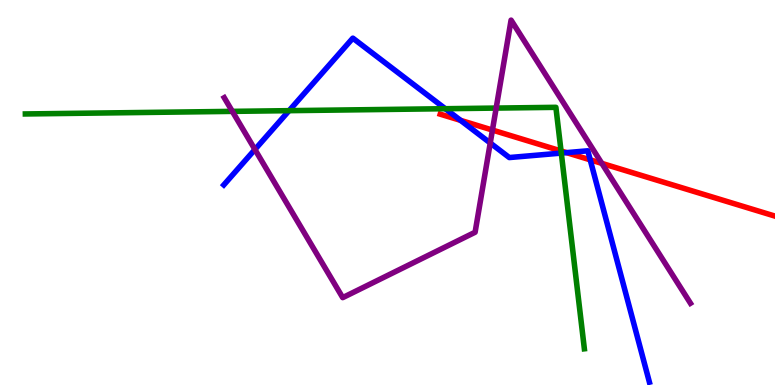[{'lines': ['blue', 'red'], 'intersections': [{'x': 5.94, 'y': 6.87}, {'x': 7.31, 'y': 6.04}, {'x': 7.62, 'y': 5.85}]}, {'lines': ['green', 'red'], 'intersections': [{'x': 7.24, 'y': 6.08}]}, {'lines': ['purple', 'red'], 'intersections': [{'x': 6.35, 'y': 6.62}, {'x': 7.77, 'y': 5.76}]}, {'lines': ['blue', 'green'], 'intersections': [{'x': 3.73, 'y': 7.13}, {'x': 5.75, 'y': 7.18}, {'x': 7.24, 'y': 6.02}]}, {'lines': ['blue', 'purple'], 'intersections': [{'x': 3.29, 'y': 6.12}, {'x': 6.33, 'y': 6.29}]}, {'lines': ['green', 'purple'], 'intersections': [{'x': 3.0, 'y': 7.11}, {'x': 6.4, 'y': 7.19}]}]